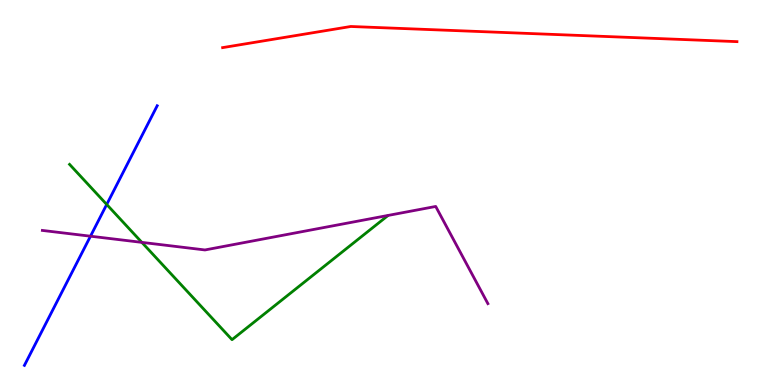[{'lines': ['blue', 'red'], 'intersections': []}, {'lines': ['green', 'red'], 'intersections': []}, {'lines': ['purple', 'red'], 'intersections': []}, {'lines': ['blue', 'green'], 'intersections': [{'x': 1.38, 'y': 4.69}]}, {'lines': ['blue', 'purple'], 'intersections': [{'x': 1.17, 'y': 3.86}]}, {'lines': ['green', 'purple'], 'intersections': [{'x': 1.83, 'y': 3.7}]}]